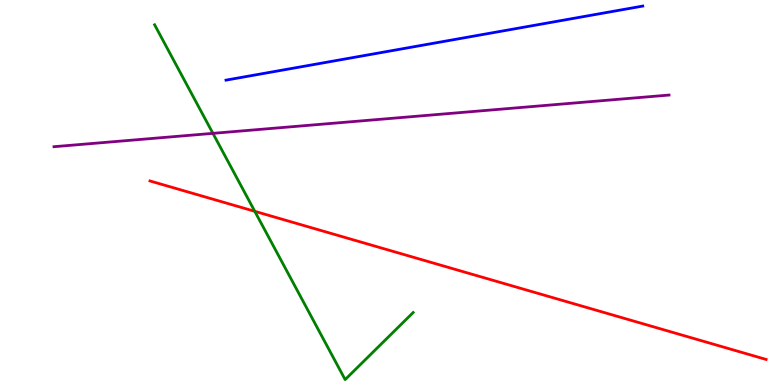[{'lines': ['blue', 'red'], 'intersections': []}, {'lines': ['green', 'red'], 'intersections': [{'x': 3.29, 'y': 4.51}]}, {'lines': ['purple', 'red'], 'intersections': []}, {'lines': ['blue', 'green'], 'intersections': []}, {'lines': ['blue', 'purple'], 'intersections': []}, {'lines': ['green', 'purple'], 'intersections': [{'x': 2.75, 'y': 6.54}]}]